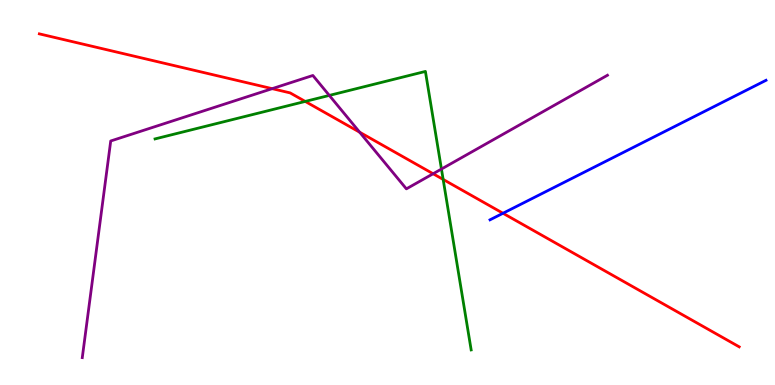[{'lines': ['blue', 'red'], 'intersections': [{'x': 6.49, 'y': 4.46}]}, {'lines': ['green', 'red'], 'intersections': [{'x': 3.94, 'y': 7.37}, {'x': 5.72, 'y': 5.34}]}, {'lines': ['purple', 'red'], 'intersections': [{'x': 3.51, 'y': 7.7}, {'x': 4.64, 'y': 6.57}, {'x': 5.59, 'y': 5.49}]}, {'lines': ['blue', 'green'], 'intersections': []}, {'lines': ['blue', 'purple'], 'intersections': []}, {'lines': ['green', 'purple'], 'intersections': [{'x': 4.25, 'y': 7.52}, {'x': 5.7, 'y': 5.61}]}]